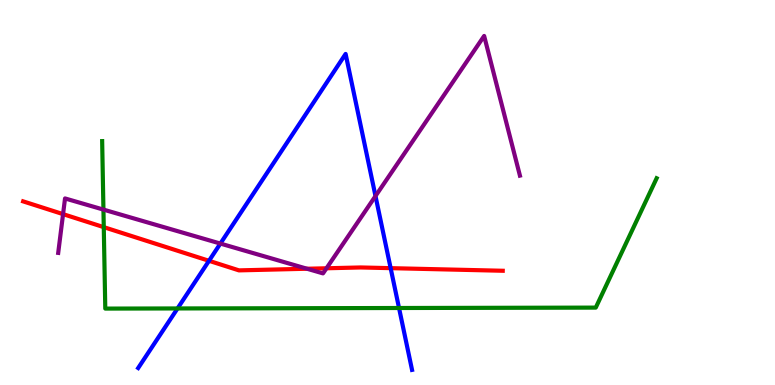[{'lines': ['blue', 'red'], 'intersections': [{'x': 2.7, 'y': 3.23}, {'x': 5.04, 'y': 3.03}]}, {'lines': ['green', 'red'], 'intersections': [{'x': 1.34, 'y': 4.1}]}, {'lines': ['purple', 'red'], 'intersections': [{'x': 0.814, 'y': 4.44}, {'x': 3.96, 'y': 3.02}, {'x': 4.21, 'y': 3.03}]}, {'lines': ['blue', 'green'], 'intersections': [{'x': 2.29, 'y': 1.99}, {'x': 5.15, 'y': 2.0}]}, {'lines': ['blue', 'purple'], 'intersections': [{'x': 2.84, 'y': 3.67}, {'x': 4.85, 'y': 4.91}]}, {'lines': ['green', 'purple'], 'intersections': [{'x': 1.33, 'y': 4.56}]}]